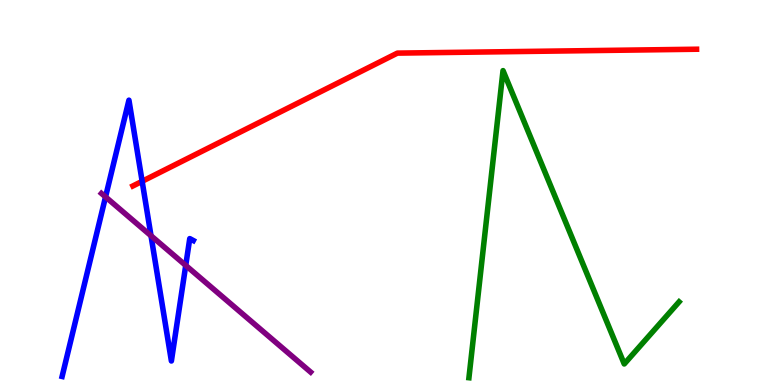[{'lines': ['blue', 'red'], 'intersections': [{'x': 1.83, 'y': 5.29}]}, {'lines': ['green', 'red'], 'intersections': []}, {'lines': ['purple', 'red'], 'intersections': []}, {'lines': ['blue', 'green'], 'intersections': []}, {'lines': ['blue', 'purple'], 'intersections': [{'x': 1.36, 'y': 4.89}, {'x': 1.95, 'y': 3.88}, {'x': 2.4, 'y': 3.11}]}, {'lines': ['green', 'purple'], 'intersections': []}]